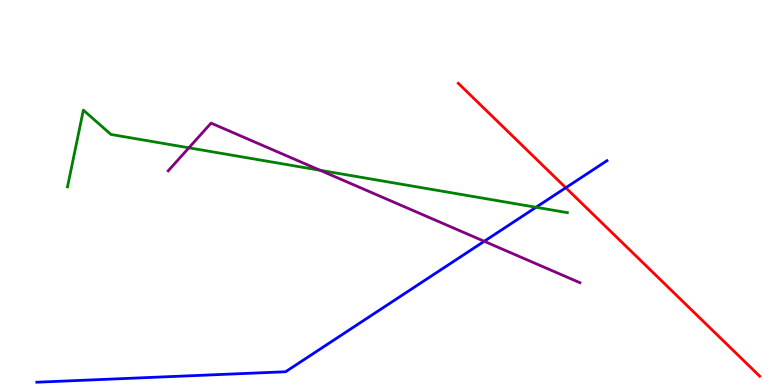[{'lines': ['blue', 'red'], 'intersections': [{'x': 7.3, 'y': 5.12}]}, {'lines': ['green', 'red'], 'intersections': []}, {'lines': ['purple', 'red'], 'intersections': []}, {'lines': ['blue', 'green'], 'intersections': [{'x': 6.92, 'y': 4.62}]}, {'lines': ['blue', 'purple'], 'intersections': [{'x': 6.25, 'y': 3.73}]}, {'lines': ['green', 'purple'], 'intersections': [{'x': 2.44, 'y': 6.16}, {'x': 4.13, 'y': 5.58}]}]